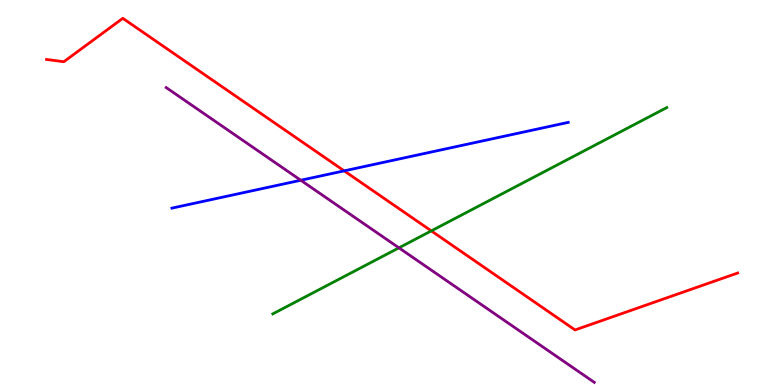[{'lines': ['blue', 'red'], 'intersections': [{'x': 4.44, 'y': 5.56}]}, {'lines': ['green', 'red'], 'intersections': [{'x': 5.57, 'y': 4.0}]}, {'lines': ['purple', 'red'], 'intersections': []}, {'lines': ['blue', 'green'], 'intersections': []}, {'lines': ['blue', 'purple'], 'intersections': [{'x': 3.88, 'y': 5.32}]}, {'lines': ['green', 'purple'], 'intersections': [{'x': 5.15, 'y': 3.56}]}]